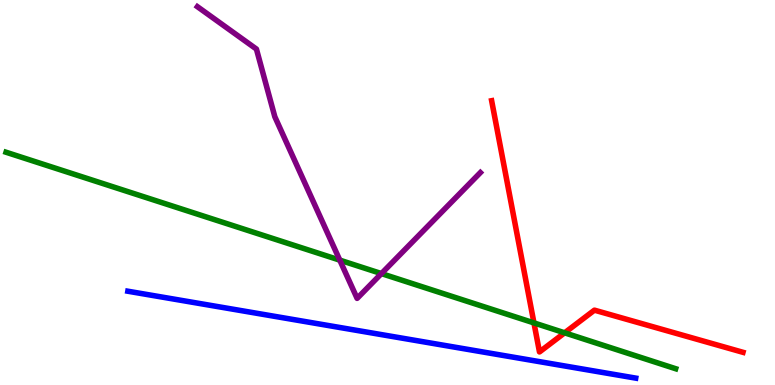[{'lines': ['blue', 'red'], 'intersections': []}, {'lines': ['green', 'red'], 'intersections': [{'x': 6.89, 'y': 1.61}, {'x': 7.29, 'y': 1.36}]}, {'lines': ['purple', 'red'], 'intersections': []}, {'lines': ['blue', 'green'], 'intersections': []}, {'lines': ['blue', 'purple'], 'intersections': []}, {'lines': ['green', 'purple'], 'intersections': [{'x': 4.38, 'y': 3.24}, {'x': 4.92, 'y': 2.89}]}]